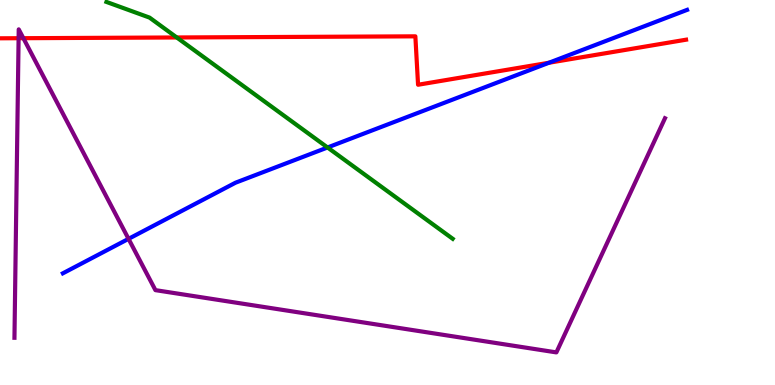[{'lines': ['blue', 'red'], 'intersections': [{'x': 7.08, 'y': 8.37}]}, {'lines': ['green', 'red'], 'intersections': [{'x': 2.28, 'y': 9.03}]}, {'lines': ['purple', 'red'], 'intersections': [{'x': 0.24, 'y': 9.01}, {'x': 0.302, 'y': 9.01}]}, {'lines': ['blue', 'green'], 'intersections': [{'x': 4.23, 'y': 6.17}]}, {'lines': ['blue', 'purple'], 'intersections': [{'x': 1.66, 'y': 3.8}]}, {'lines': ['green', 'purple'], 'intersections': []}]